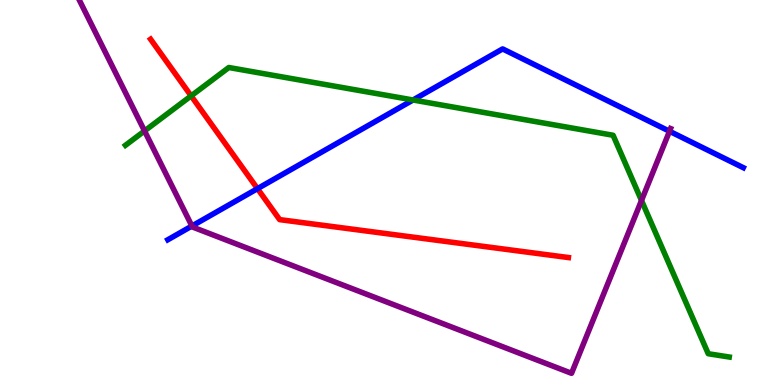[{'lines': ['blue', 'red'], 'intersections': [{'x': 3.32, 'y': 5.1}]}, {'lines': ['green', 'red'], 'intersections': [{'x': 2.47, 'y': 7.51}]}, {'lines': ['purple', 'red'], 'intersections': []}, {'lines': ['blue', 'green'], 'intersections': [{'x': 5.33, 'y': 7.4}]}, {'lines': ['blue', 'purple'], 'intersections': [{'x': 2.48, 'y': 4.13}, {'x': 8.64, 'y': 6.59}]}, {'lines': ['green', 'purple'], 'intersections': [{'x': 1.86, 'y': 6.6}, {'x': 8.28, 'y': 4.79}]}]